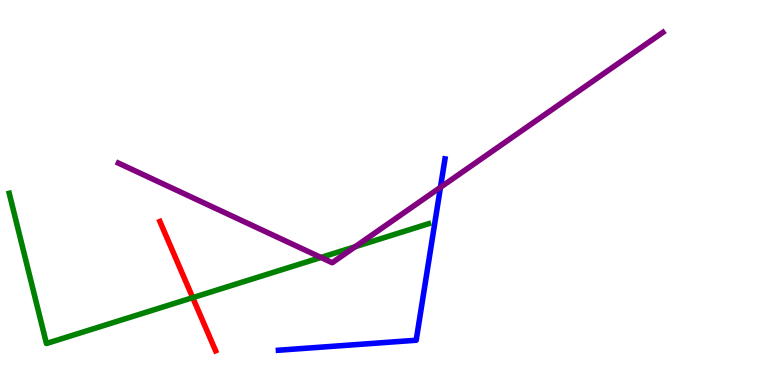[{'lines': ['blue', 'red'], 'intersections': []}, {'lines': ['green', 'red'], 'intersections': [{'x': 2.49, 'y': 2.27}]}, {'lines': ['purple', 'red'], 'intersections': []}, {'lines': ['blue', 'green'], 'intersections': []}, {'lines': ['blue', 'purple'], 'intersections': [{'x': 5.68, 'y': 5.13}]}, {'lines': ['green', 'purple'], 'intersections': [{'x': 4.14, 'y': 3.31}, {'x': 4.58, 'y': 3.59}]}]